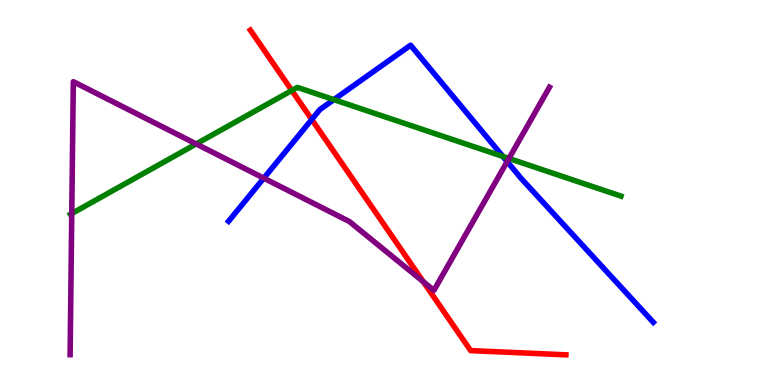[{'lines': ['blue', 'red'], 'intersections': [{'x': 4.02, 'y': 6.9}]}, {'lines': ['green', 'red'], 'intersections': [{'x': 3.77, 'y': 7.65}]}, {'lines': ['purple', 'red'], 'intersections': [{'x': 5.46, 'y': 2.68}]}, {'lines': ['blue', 'green'], 'intersections': [{'x': 4.31, 'y': 7.41}, {'x': 6.49, 'y': 5.94}]}, {'lines': ['blue', 'purple'], 'intersections': [{'x': 3.4, 'y': 5.37}, {'x': 6.54, 'y': 5.8}]}, {'lines': ['green', 'purple'], 'intersections': [{'x': 0.926, 'y': 4.45}, {'x': 2.53, 'y': 6.26}, {'x': 6.57, 'y': 5.88}]}]